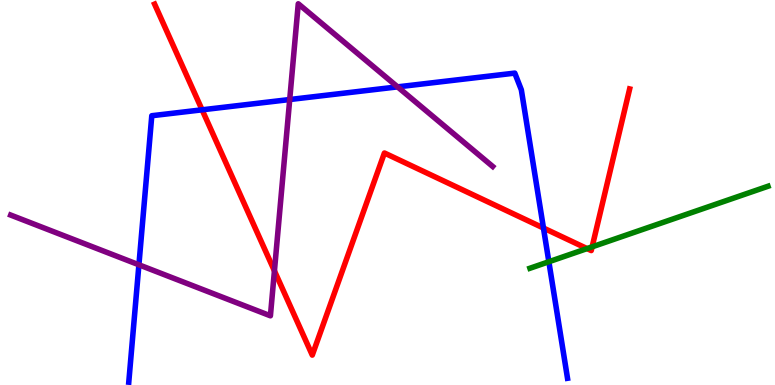[{'lines': ['blue', 'red'], 'intersections': [{'x': 2.61, 'y': 7.15}, {'x': 7.01, 'y': 4.08}]}, {'lines': ['green', 'red'], 'intersections': [{'x': 7.57, 'y': 3.54}, {'x': 7.64, 'y': 3.59}]}, {'lines': ['purple', 'red'], 'intersections': [{'x': 3.54, 'y': 2.96}]}, {'lines': ['blue', 'green'], 'intersections': [{'x': 7.08, 'y': 3.2}]}, {'lines': ['blue', 'purple'], 'intersections': [{'x': 1.79, 'y': 3.12}, {'x': 3.74, 'y': 7.41}, {'x': 5.13, 'y': 7.74}]}, {'lines': ['green', 'purple'], 'intersections': []}]